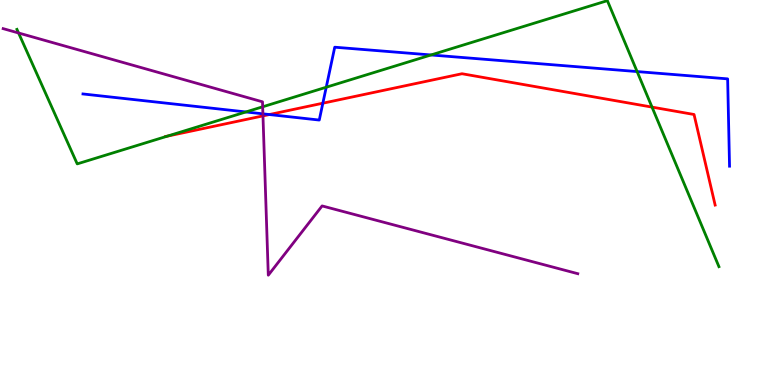[{'lines': ['blue', 'red'], 'intersections': [{'x': 3.48, 'y': 7.02}, {'x': 4.17, 'y': 7.32}]}, {'lines': ['green', 'red'], 'intersections': [{'x': 2.16, 'y': 6.46}, {'x': 8.41, 'y': 7.22}]}, {'lines': ['purple', 'red'], 'intersections': [{'x': 3.39, 'y': 6.99}]}, {'lines': ['blue', 'green'], 'intersections': [{'x': 3.17, 'y': 7.09}, {'x': 4.21, 'y': 7.73}, {'x': 5.56, 'y': 8.57}, {'x': 8.22, 'y': 8.14}]}, {'lines': ['blue', 'purple'], 'intersections': [{'x': 3.39, 'y': 7.04}]}, {'lines': ['green', 'purple'], 'intersections': [{'x': 0.239, 'y': 9.14}, {'x': 3.39, 'y': 7.23}]}]